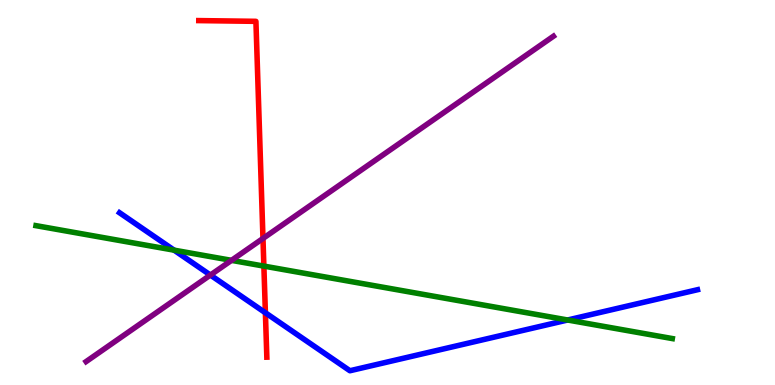[{'lines': ['blue', 'red'], 'intersections': [{'x': 3.42, 'y': 1.88}]}, {'lines': ['green', 'red'], 'intersections': [{'x': 3.4, 'y': 3.09}]}, {'lines': ['purple', 'red'], 'intersections': [{'x': 3.39, 'y': 3.81}]}, {'lines': ['blue', 'green'], 'intersections': [{'x': 2.25, 'y': 3.5}, {'x': 7.32, 'y': 1.69}]}, {'lines': ['blue', 'purple'], 'intersections': [{'x': 2.71, 'y': 2.86}]}, {'lines': ['green', 'purple'], 'intersections': [{'x': 2.99, 'y': 3.24}]}]